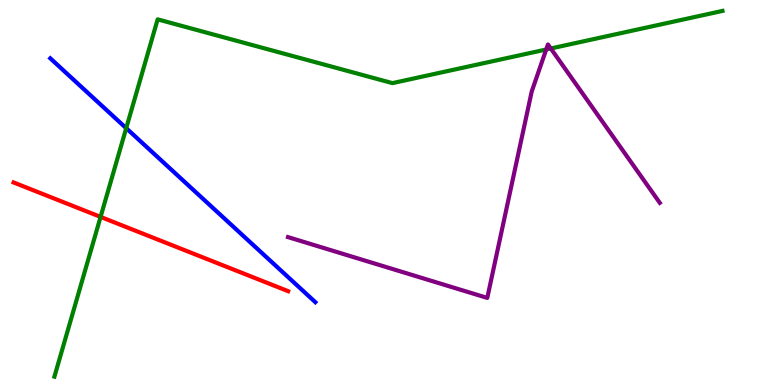[{'lines': ['blue', 'red'], 'intersections': []}, {'lines': ['green', 'red'], 'intersections': [{'x': 1.3, 'y': 4.37}]}, {'lines': ['purple', 'red'], 'intersections': []}, {'lines': ['blue', 'green'], 'intersections': [{'x': 1.63, 'y': 6.67}]}, {'lines': ['blue', 'purple'], 'intersections': []}, {'lines': ['green', 'purple'], 'intersections': [{'x': 7.05, 'y': 8.71}, {'x': 7.11, 'y': 8.74}]}]